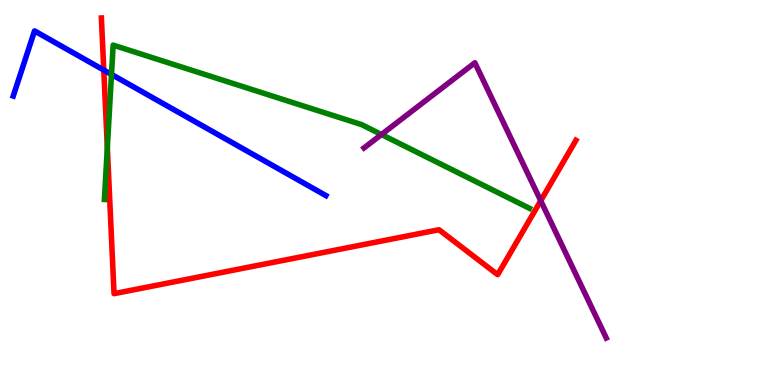[{'lines': ['blue', 'red'], 'intersections': [{'x': 1.34, 'y': 8.18}]}, {'lines': ['green', 'red'], 'intersections': [{'x': 1.38, 'y': 6.17}]}, {'lines': ['purple', 'red'], 'intersections': [{'x': 6.98, 'y': 4.79}]}, {'lines': ['blue', 'green'], 'intersections': [{'x': 1.44, 'y': 8.07}]}, {'lines': ['blue', 'purple'], 'intersections': []}, {'lines': ['green', 'purple'], 'intersections': [{'x': 4.92, 'y': 6.51}]}]